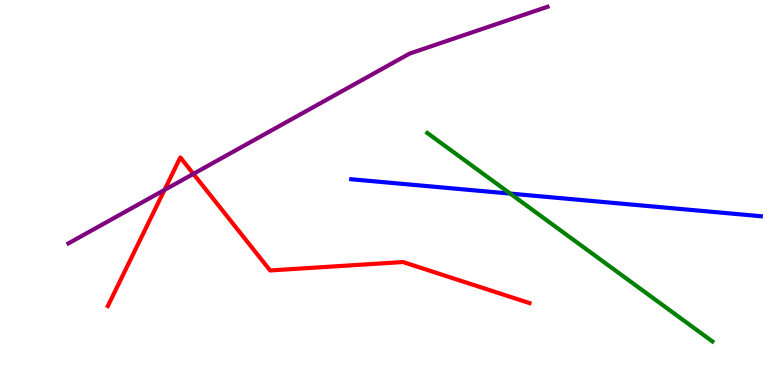[{'lines': ['blue', 'red'], 'intersections': []}, {'lines': ['green', 'red'], 'intersections': []}, {'lines': ['purple', 'red'], 'intersections': [{'x': 2.12, 'y': 5.07}, {'x': 2.5, 'y': 5.48}]}, {'lines': ['blue', 'green'], 'intersections': [{'x': 6.58, 'y': 4.97}]}, {'lines': ['blue', 'purple'], 'intersections': []}, {'lines': ['green', 'purple'], 'intersections': []}]